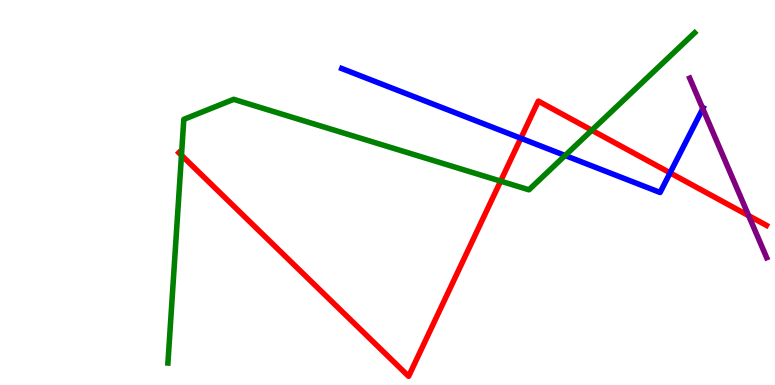[{'lines': ['blue', 'red'], 'intersections': [{'x': 6.72, 'y': 6.41}, {'x': 8.65, 'y': 5.51}]}, {'lines': ['green', 'red'], 'intersections': [{'x': 2.34, 'y': 5.97}, {'x': 6.46, 'y': 5.3}, {'x': 7.64, 'y': 6.62}]}, {'lines': ['purple', 'red'], 'intersections': [{'x': 9.66, 'y': 4.4}]}, {'lines': ['blue', 'green'], 'intersections': [{'x': 7.29, 'y': 5.96}]}, {'lines': ['blue', 'purple'], 'intersections': [{'x': 9.07, 'y': 7.18}]}, {'lines': ['green', 'purple'], 'intersections': []}]